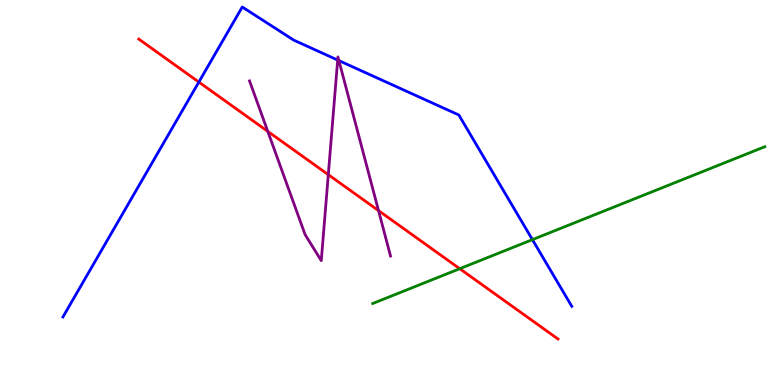[{'lines': ['blue', 'red'], 'intersections': [{'x': 2.57, 'y': 7.87}]}, {'lines': ['green', 'red'], 'intersections': [{'x': 5.93, 'y': 3.02}]}, {'lines': ['purple', 'red'], 'intersections': [{'x': 3.46, 'y': 6.59}, {'x': 4.24, 'y': 5.46}, {'x': 4.88, 'y': 4.53}]}, {'lines': ['blue', 'green'], 'intersections': [{'x': 6.87, 'y': 3.78}]}, {'lines': ['blue', 'purple'], 'intersections': [{'x': 4.36, 'y': 8.44}, {'x': 4.37, 'y': 8.43}]}, {'lines': ['green', 'purple'], 'intersections': []}]